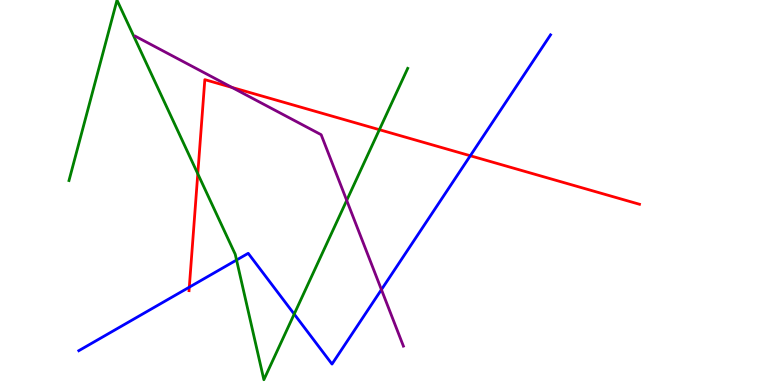[{'lines': ['blue', 'red'], 'intersections': [{'x': 2.44, 'y': 2.54}, {'x': 6.07, 'y': 5.95}]}, {'lines': ['green', 'red'], 'intersections': [{'x': 2.55, 'y': 5.49}, {'x': 4.9, 'y': 6.63}]}, {'lines': ['purple', 'red'], 'intersections': [{'x': 2.99, 'y': 7.73}]}, {'lines': ['blue', 'green'], 'intersections': [{'x': 3.05, 'y': 3.25}, {'x': 3.8, 'y': 1.84}]}, {'lines': ['blue', 'purple'], 'intersections': [{'x': 4.92, 'y': 2.48}]}, {'lines': ['green', 'purple'], 'intersections': [{'x': 4.47, 'y': 4.79}]}]